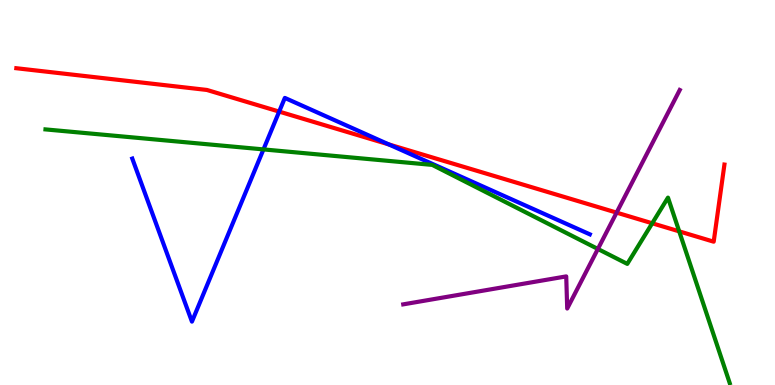[{'lines': ['blue', 'red'], 'intersections': [{'x': 3.6, 'y': 7.1}, {'x': 5.02, 'y': 6.25}]}, {'lines': ['green', 'red'], 'intersections': [{'x': 8.42, 'y': 4.2}, {'x': 8.76, 'y': 3.99}]}, {'lines': ['purple', 'red'], 'intersections': [{'x': 7.96, 'y': 4.48}]}, {'lines': ['blue', 'green'], 'intersections': [{'x': 3.4, 'y': 6.12}]}, {'lines': ['blue', 'purple'], 'intersections': []}, {'lines': ['green', 'purple'], 'intersections': [{'x': 7.71, 'y': 3.53}]}]